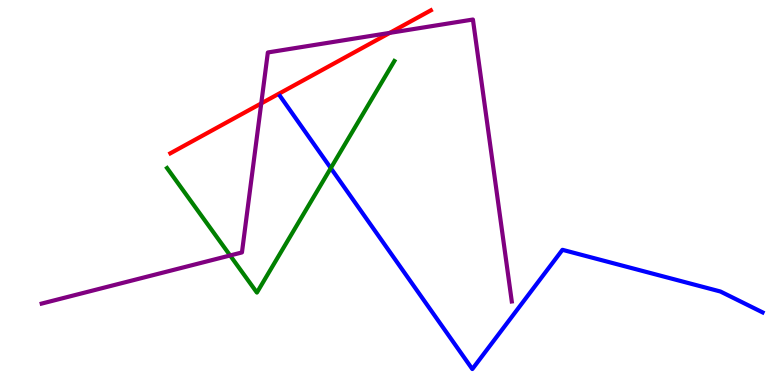[{'lines': ['blue', 'red'], 'intersections': []}, {'lines': ['green', 'red'], 'intersections': []}, {'lines': ['purple', 'red'], 'intersections': [{'x': 3.37, 'y': 7.31}, {'x': 5.03, 'y': 9.15}]}, {'lines': ['blue', 'green'], 'intersections': [{'x': 4.27, 'y': 5.63}]}, {'lines': ['blue', 'purple'], 'intersections': []}, {'lines': ['green', 'purple'], 'intersections': [{'x': 2.97, 'y': 3.36}]}]